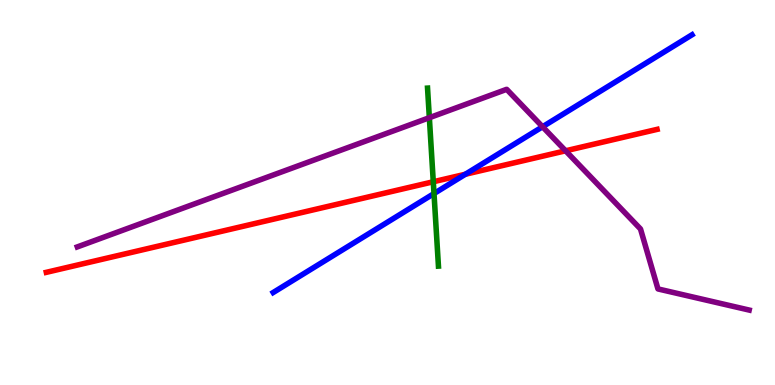[{'lines': ['blue', 'red'], 'intersections': [{'x': 6.0, 'y': 5.47}]}, {'lines': ['green', 'red'], 'intersections': [{'x': 5.59, 'y': 5.28}]}, {'lines': ['purple', 'red'], 'intersections': [{'x': 7.3, 'y': 6.08}]}, {'lines': ['blue', 'green'], 'intersections': [{'x': 5.6, 'y': 4.97}]}, {'lines': ['blue', 'purple'], 'intersections': [{'x': 7.0, 'y': 6.71}]}, {'lines': ['green', 'purple'], 'intersections': [{'x': 5.54, 'y': 6.94}]}]